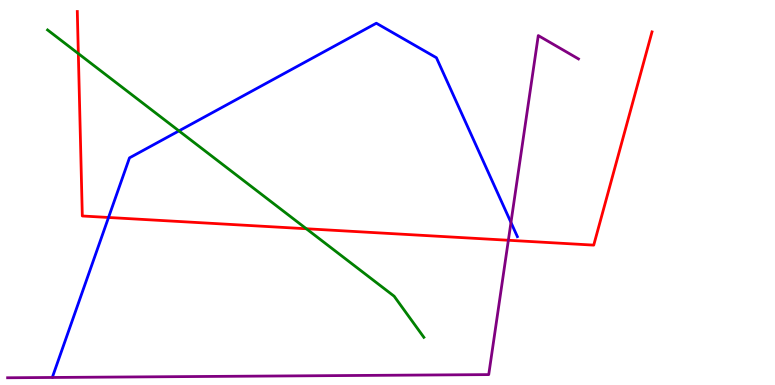[{'lines': ['blue', 'red'], 'intersections': [{'x': 1.4, 'y': 4.35}]}, {'lines': ['green', 'red'], 'intersections': [{'x': 1.01, 'y': 8.61}, {'x': 3.95, 'y': 4.06}]}, {'lines': ['purple', 'red'], 'intersections': [{'x': 6.56, 'y': 3.76}]}, {'lines': ['blue', 'green'], 'intersections': [{'x': 2.31, 'y': 6.6}]}, {'lines': ['blue', 'purple'], 'intersections': [{'x': 6.59, 'y': 4.22}]}, {'lines': ['green', 'purple'], 'intersections': []}]